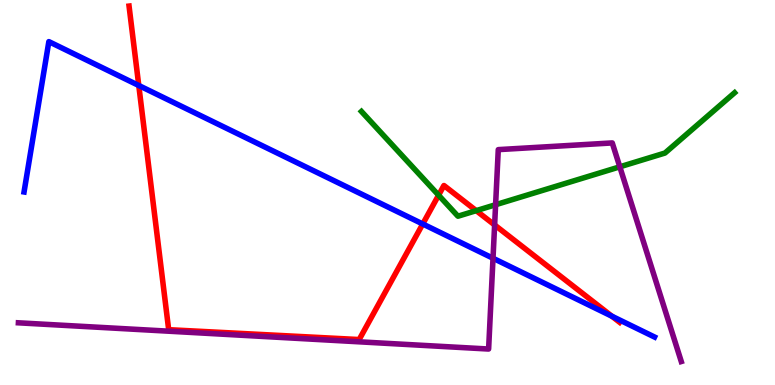[{'lines': ['blue', 'red'], 'intersections': [{'x': 1.79, 'y': 7.78}, {'x': 5.45, 'y': 4.18}, {'x': 7.9, 'y': 1.79}]}, {'lines': ['green', 'red'], 'intersections': [{'x': 5.66, 'y': 4.93}, {'x': 6.14, 'y': 4.53}]}, {'lines': ['purple', 'red'], 'intersections': [{'x': 6.38, 'y': 4.16}]}, {'lines': ['blue', 'green'], 'intersections': []}, {'lines': ['blue', 'purple'], 'intersections': [{'x': 6.36, 'y': 3.29}]}, {'lines': ['green', 'purple'], 'intersections': [{'x': 6.39, 'y': 4.68}, {'x': 8.0, 'y': 5.67}]}]